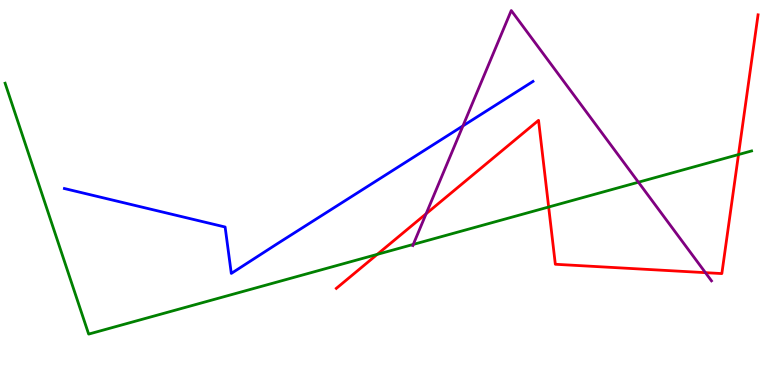[{'lines': ['blue', 'red'], 'intersections': []}, {'lines': ['green', 'red'], 'intersections': [{'x': 4.87, 'y': 3.39}, {'x': 7.08, 'y': 4.62}, {'x': 9.53, 'y': 5.99}]}, {'lines': ['purple', 'red'], 'intersections': [{'x': 5.5, 'y': 4.45}, {'x': 9.1, 'y': 2.92}]}, {'lines': ['blue', 'green'], 'intersections': []}, {'lines': ['blue', 'purple'], 'intersections': [{'x': 5.97, 'y': 6.73}]}, {'lines': ['green', 'purple'], 'intersections': [{'x': 5.33, 'y': 3.65}, {'x': 8.24, 'y': 5.27}]}]